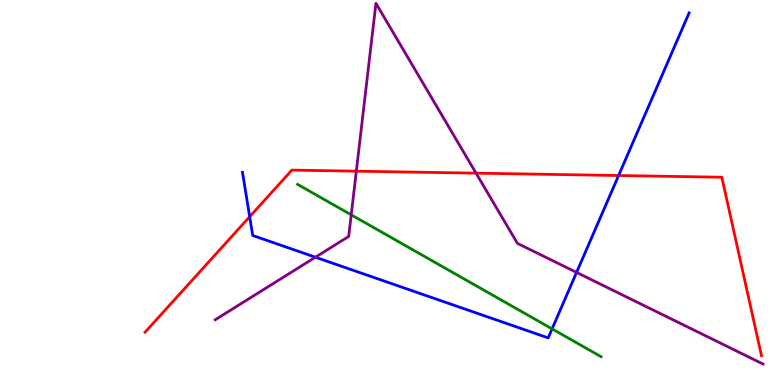[{'lines': ['blue', 'red'], 'intersections': [{'x': 3.22, 'y': 4.37}, {'x': 7.98, 'y': 5.44}]}, {'lines': ['green', 'red'], 'intersections': []}, {'lines': ['purple', 'red'], 'intersections': [{'x': 4.6, 'y': 5.55}, {'x': 6.14, 'y': 5.5}]}, {'lines': ['blue', 'green'], 'intersections': [{'x': 7.12, 'y': 1.46}]}, {'lines': ['blue', 'purple'], 'intersections': [{'x': 4.07, 'y': 3.32}, {'x': 7.44, 'y': 2.92}]}, {'lines': ['green', 'purple'], 'intersections': [{'x': 4.53, 'y': 4.42}]}]